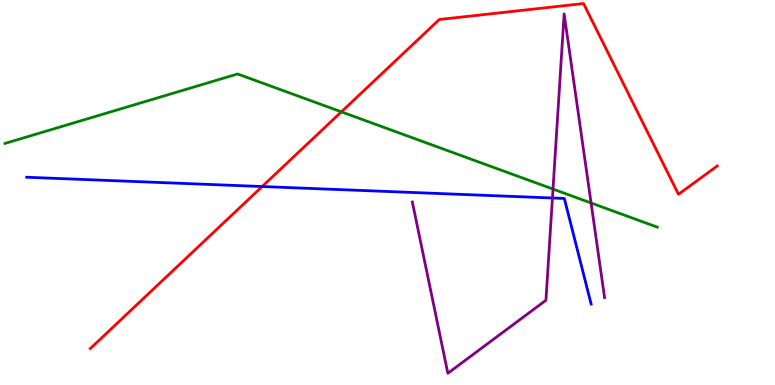[{'lines': ['blue', 'red'], 'intersections': [{'x': 3.38, 'y': 5.15}]}, {'lines': ['green', 'red'], 'intersections': [{'x': 4.4, 'y': 7.09}]}, {'lines': ['purple', 'red'], 'intersections': []}, {'lines': ['blue', 'green'], 'intersections': []}, {'lines': ['blue', 'purple'], 'intersections': [{'x': 7.13, 'y': 4.86}]}, {'lines': ['green', 'purple'], 'intersections': [{'x': 7.14, 'y': 5.09}, {'x': 7.63, 'y': 4.73}]}]